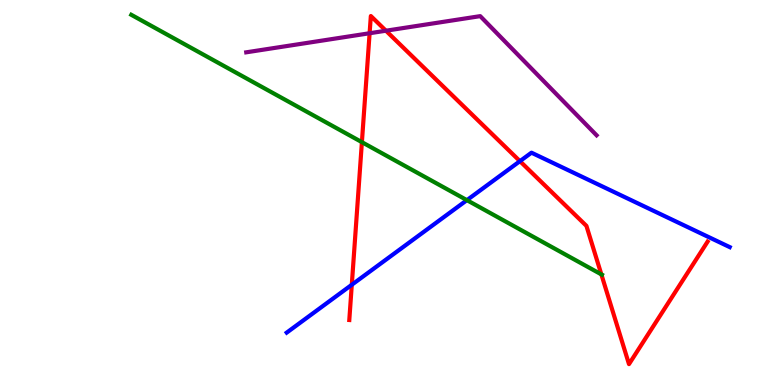[{'lines': ['blue', 'red'], 'intersections': [{'x': 4.54, 'y': 2.6}, {'x': 6.71, 'y': 5.81}]}, {'lines': ['green', 'red'], 'intersections': [{'x': 4.67, 'y': 6.31}, {'x': 7.76, 'y': 2.87}]}, {'lines': ['purple', 'red'], 'intersections': [{'x': 4.77, 'y': 9.14}, {'x': 4.98, 'y': 9.2}]}, {'lines': ['blue', 'green'], 'intersections': [{'x': 6.02, 'y': 4.8}]}, {'lines': ['blue', 'purple'], 'intersections': []}, {'lines': ['green', 'purple'], 'intersections': []}]